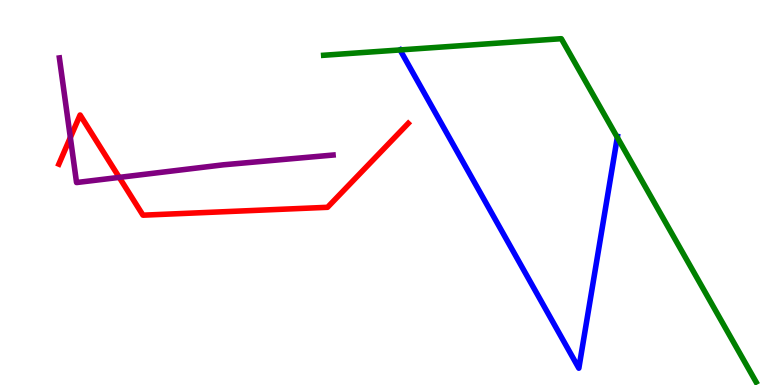[{'lines': ['blue', 'red'], 'intersections': []}, {'lines': ['green', 'red'], 'intersections': []}, {'lines': ['purple', 'red'], 'intersections': [{'x': 0.908, 'y': 6.43}, {'x': 1.54, 'y': 5.39}]}, {'lines': ['blue', 'green'], 'intersections': [{'x': 5.16, 'y': 8.7}, {'x': 7.97, 'y': 6.43}]}, {'lines': ['blue', 'purple'], 'intersections': []}, {'lines': ['green', 'purple'], 'intersections': []}]